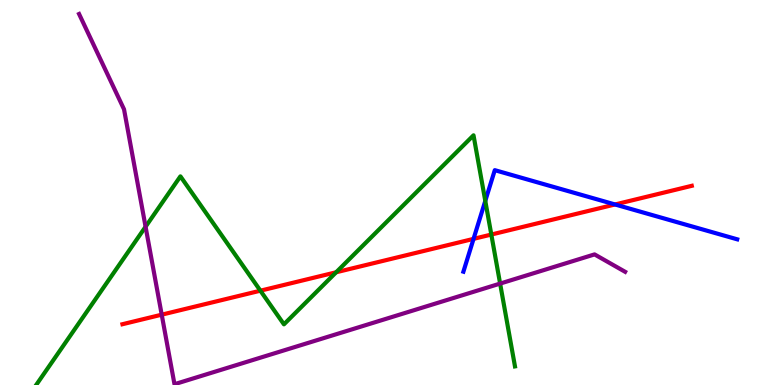[{'lines': ['blue', 'red'], 'intersections': [{'x': 6.11, 'y': 3.8}, {'x': 7.94, 'y': 4.69}]}, {'lines': ['green', 'red'], 'intersections': [{'x': 3.36, 'y': 2.45}, {'x': 4.34, 'y': 2.93}, {'x': 6.34, 'y': 3.91}]}, {'lines': ['purple', 'red'], 'intersections': [{'x': 2.09, 'y': 1.83}]}, {'lines': ['blue', 'green'], 'intersections': [{'x': 6.26, 'y': 4.78}]}, {'lines': ['blue', 'purple'], 'intersections': []}, {'lines': ['green', 'purple'], 'intersections': [{'x': 1.88, 'y': 4.11}, {'x': 6.45, 'y': 2.63}]}]